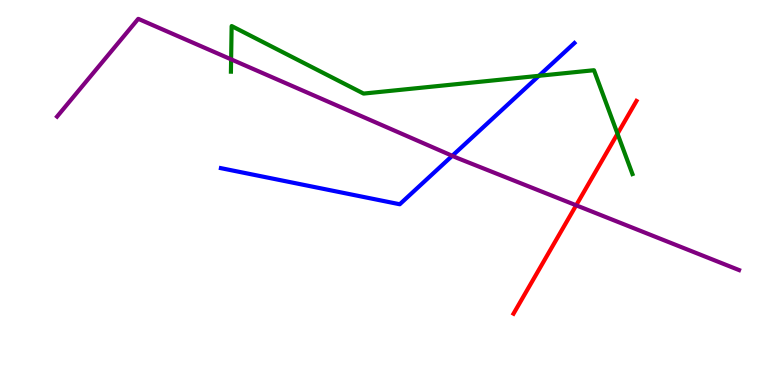[{'lines': ['blue', 'red'], 'intersections': []}, {'lines': ['green', 'red'], 'intersections': [{'x': 7.97, 'y': 6.53}]}, {'lines': ['purple', 'red'], 'intersections': [{'x': 7.43, 'y': 4.67}]}, {'lines': ['blue', 'green'], 'intersections': [{'x': 6.95, 'y': 8.03}]}, {'lines': ['blue', 'purple'], 'intersections': [{'x': 5.84, 'y': 5.95}]}, {'lines': ['green', 'purple'], 'intersections': [{'x': 2.98, 'y': 8.46}]}]